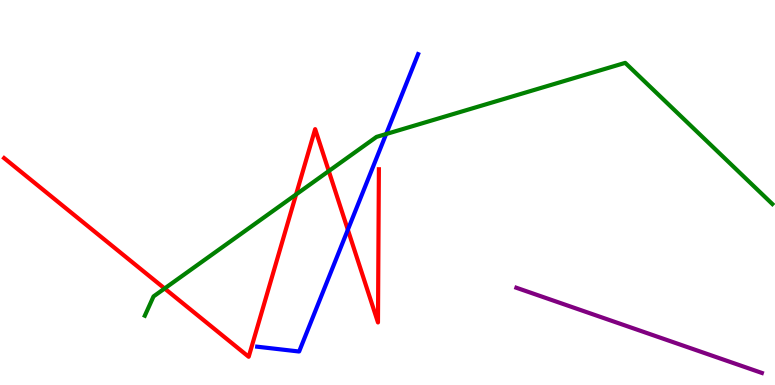[{'lines': ['blue', 'red'], 'intersections': [{'x': 4.49, 'y': 4.03}]}, {'lines': ['green', 'red'], 'intersections': [{'x': 2.12, 'y': 2.51}, {'x': 3.82, 'y': 4.95}, {'x': 4.24, 'y': 5.56}]}, {'lines': ['purple', 'red'], 'intersections': []}, {'lines': ['blue', 'green'], 'intersections': [{'x': 4.98, 'y': 6.52}]}, {'lines': ['blue', 'purple'], 'intersections': []}, {'lines': ['green', 'purple'], 'intersections': []}]